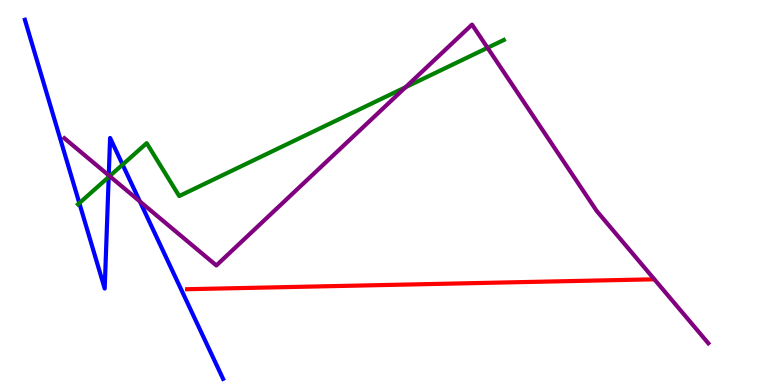[{'lines': ['blue', 'red'], 'intersections': []}, {'lines': ['green', 'red'], 'intersections': []}, {'lines': ['purple', 'red'], 'intersections': []}, {'lines': ['blue', 'green'], 'intersections': [{'x': 1.02, 'y': 4.72}, {'x': 1.4, 'y': 5.4}, {'x': 1.58, 'y': 5.72}]}, {'lines': ['blue', 'purple'], 'intersections': [{'x': 1.4, 'y': 5.44}, {'x': 1.8, 'y': 4.77}]}, {'lines': ['green', 'purple'], 'intersections': [{'x': 1.41, 'y': 5.42}, {'x': 5.23, 'y': 7.73}, {'x': 6.29, 'y': 8.76}]}]